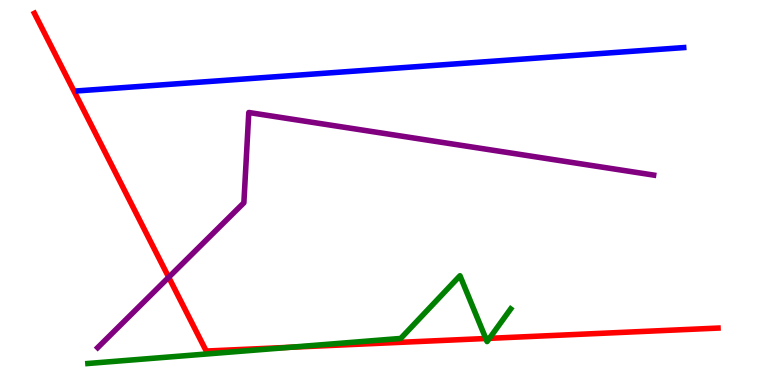[{'lines': ['blue', 'red'], 'intersections': []}, {'lines': ['green', 'red'], 'intersections': [{'x': 3.75, 'y': 0.98}, {'x': 6.27, 'y': 1.21}, {'x': 6.32, 'y': 1.21}]}, {'lines': ['purple', 'red'], 'intersections': [{'x': 2.18, 'y': 2.8}]}, {'lines': ['blue', 'green'], 'intersections': []}, {'lines': ['blue', 'purple'], 'intersections': []}, {'lines': ['green', 'purple'], 'intersections': []}]